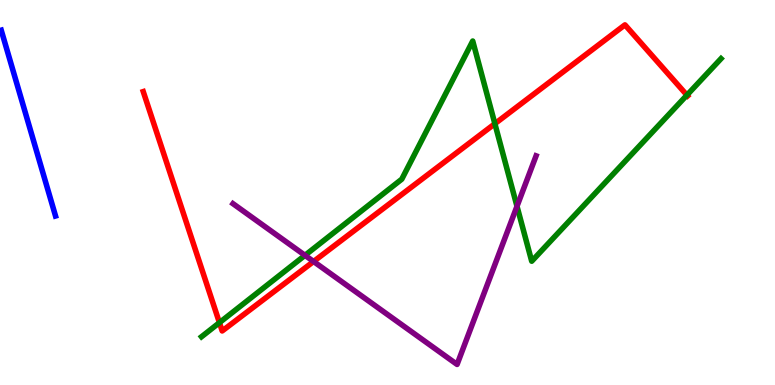[{'lines': ['blue', 'red'], 'intersections': []}, {'lines': ['green', 'red'], 'intersections': [{'x': 2.83, 'y': 1.62}, {'x': 6.39, 'y': 6.79}, {'x': 8.86, 'y': 7.53}]}, {'lines': ['purple', 'red'], 'intersections': [{'x': 4.05, 'y': 3.21}]}, {'lines': ['blue', 'green'], 'intersections': []}, {'lines': ['blue', 'purple'], 'intersections': []}, {'lines': ['green', 'purple'], 'intersections': [{'x': 3.94, 'y': 3.37}, {'x': 6.67, 'y': 4.64}]}]